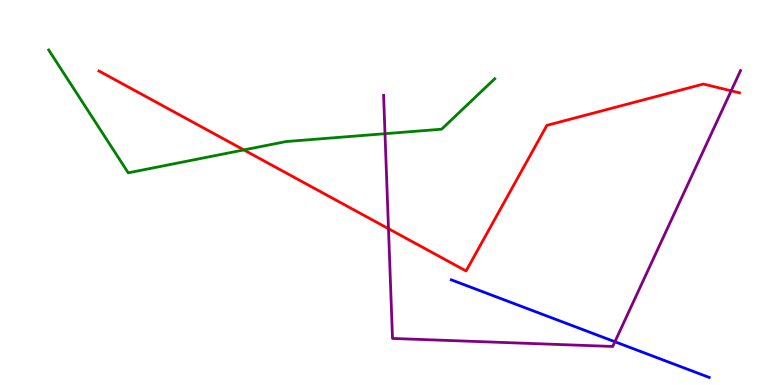[{'lines': ['blue', 'red'], 'intersections': []}, {'lines': ['green', 'red'], 'intersections': [{'x': 3.15, 'y': 6.11}]}, {'lines': ['purple', 'red'], 'intersections': [{'x': 5.01, 'y': 4.06}, {'x': 9.43, 'y': 7.64}]}, {'lines': ['blue', 'green'], 'intersections': []}, {'lines': ['blue', 'purple'], 'intersections': [{'x': 7.93, 'y': 1.12}]}, {'lines': ['green', 'purple'], 'intersections': [{'x': 4.97, 'y': 6.53}]}]